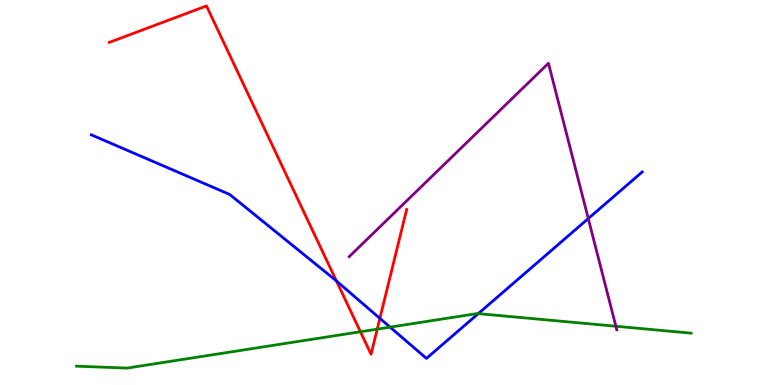[{'lines': ['blue', 'red'], 'intersections': [{'x': 4.34, 'y': 2.7}, {'x': 4.9, 'y': 1.73}]}, {'lines': ['green', 'red'], 'intersections': [{'x': 4.65, 'y': 1.38}, {'x': 4.87, 'y': 1.45}]}, {'lines': ['purple', 'red'], 'intersections': []}, {'lines': ['blue', 'green'], 'intersections': [{'x': 5.03, 'y': 1.5}, {'x': 6.17, 'y': 1.85}]}, {'lines': ['blue', 'purple'], 'intersections': [{'x': 7.59, 'y': 4.32}]}, {'lines': ['green', 'purple'], 'intersections': [{'x': 7.95, 'y': 1.53}]}]